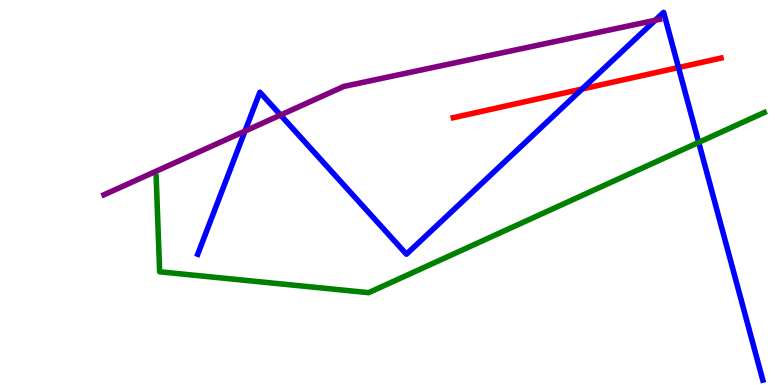[{'lines': ['blue', 'red'], 'intersections': [{'x': 7.51, 'y': 7.69}, {'x': 8.75, 'y': 8.25}]}, {'lines': ['green', 'red'], 'intersections': []}, {'lines': ['purple', 'red'], 'intersections': []}, {'lines': ['blue', 'green'], 'intersections': [{'x': 9.02, 'y': 6.3}]}, {'lines': ['blue', 'purple'], 'intersections': [{'x': 3.16, 'y': 6.6}, {'x': 3.62, 'y': 7.01}, {'x': 8.45, 'y': 9.47}]}, {'lines': ['green', 'purple'], 'intersections': []}]